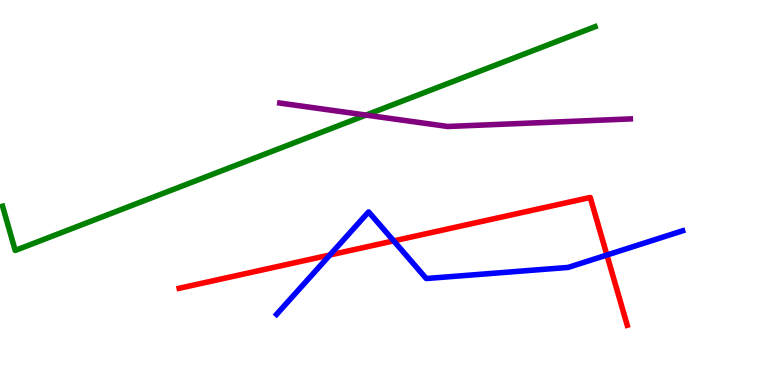[{'lines': ['blue', 'red'], 'intersections': [{'x': 4.26, 'y': 3.38}, {'x': 5.08, 'y': 3.74}, {'x': 7.83, 'y': 3.38}]}, {'lines': ['green', 'red'], 'intersections': []}, {'lines': ['purple', 'red'], 'intersections': []}, {'lines': ['blue', 'green'], 'intersections': []}, {'lines': ['blue', 'purple'], 'intersections': []}, {'lines': ['green', 'purple'], 'intersections': [{'x': 4.72, 'y': 7.01}]}]